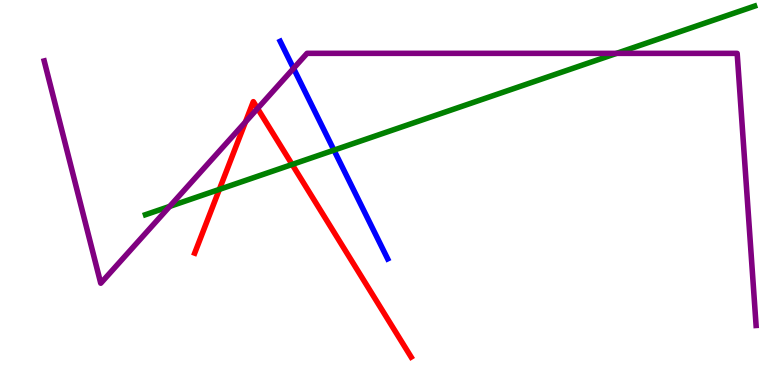[{'lines': ['blue', 'red'], 'intersections': []}, {'lines': ['green', 'red'], 'intersections': [{'x': 2.83, 'y': 5.08}, {'x': 3.77, 'y': 5.73}]}, {'lines': ['purple', 'red'], 'intersections': [{'x': 3.17, 'y': 6.83}, {'x': 3.32, 'y': 7.18}]}, {'lines': ['blue', 'green'], 'intersections': [{'x': 4.31, 'y': 6.1}]}, {'lines': ['blue', 'purple'], 'intersections': [{'x': 3.79, 'y': 8.22}]}, {'lines': ['green', 'purple'], 'intersections': [{'x': 2.19, 'y': 4.64}, {'x': 7.96, 'y': 8.61}]}]